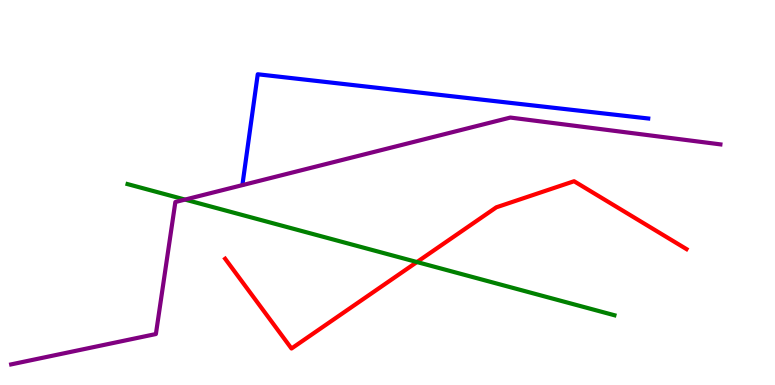[{'lines': ['blue', 'red'], 'intersections': []}, {'lines': ['green', 'red'], 'intersections': [{'x': 5.38, 'y': 3.19}]}, {'lines': ['purple', 'red'], 'intersections': []}, {'lines': ['blue', 'green'], 'intersections': []}, {'lines': ['blue', 'purple'], 'intersections': []}, {'lines': ['green', 'purple'], 'intersections': [{'x': 2.39, 'y': 4.82}]}]